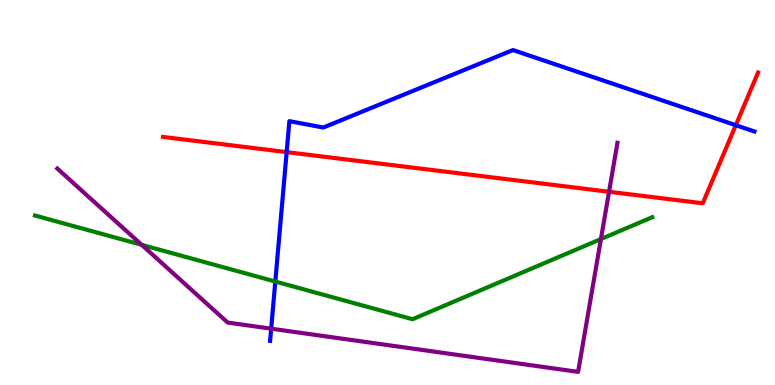[{'lines': ['blue', 'red'], 'intersections': [{'x': 3.7, 'y': 6.05}, {'x': 9.49, 'y': 6.75}]}, {'lines': ['green', 'red'], 'intersections': []}, {'lines': ['purple', 'red'], 'intersections': [{'x': 7.86, 'y': 5.02}]}, {'lines': ['blue', 'green'], 'intersections': [{'x': 3.55, 'y': 2.69}]}, {'lines': ['blue', 'purple'], 'intersections': [{'x': 3.5, 'y': 1.46}]}, {'lines': ['green', 'purple'], 'intersections': [{'x': 1.83, 'y': 3.64}, {'x': 7.75, 'y': 3.79}]}]